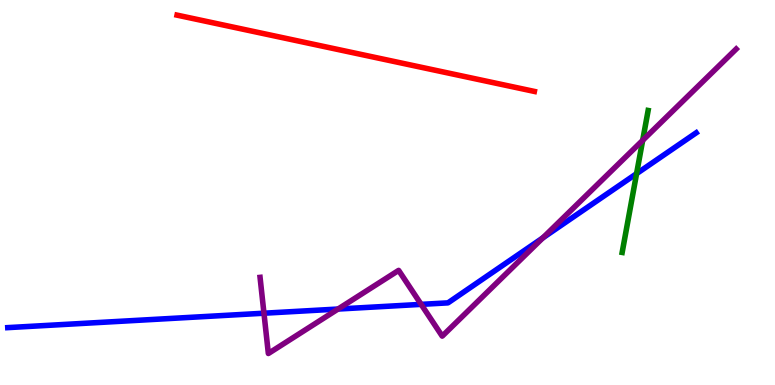[{'lines': ['blue', 'red'], 'intersections': []}, {'lines': ['green', 'red'], 'intersections': []}, {'lines': ['purple', 'red'], 'intersections': []}, {'lines': ['blue', 'green'], 'intersections': [{'x': 8.21, 'y': 5.49}]}, {'lines': ['blue', 'purple'], 'intersections': [{'x': 3.41, 'y': 1.86}, {'x': 4.36, 'y': 1.97}, {'x': 5.43, 'y': 2.09}, {'x': 7.0, 'y': 3.82}]}, {'lines': ['green', 'purple'], 'intersections': [{'x': 8.29, 'y': 6.35}]}]